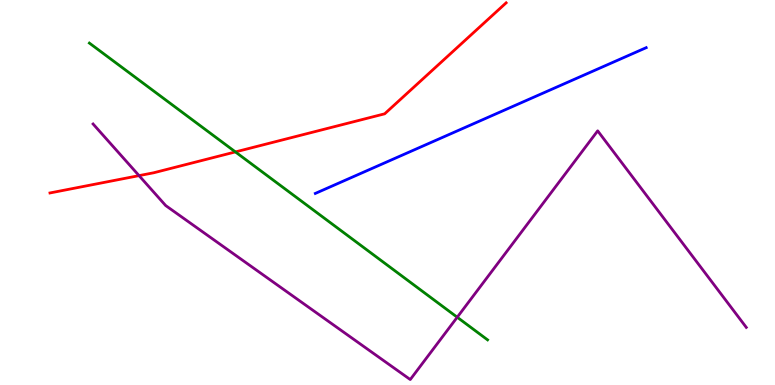[{'lines': ['blue', 'red'], 'intersections': []}, {'lines': ['green', 'red'], 'intersections': [{'x': 3.04, 'y': 6.05}]}, {'lines': ['purple', 'red'], 'intersections': [{'x': 1.79, 'y': 5.44}]}, {'lines': ['blue', 'green'], 'intersections': []}, {'lines': ['blue', 'purple'], 'intersections': []}, {'lines': ['green', 'purple'], 'intersections': [{'x': 5.9, 'y': 1.76}]}]